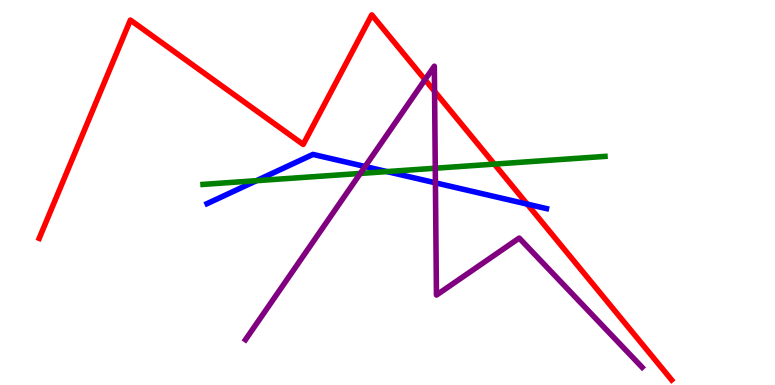[{'lines': ['blue', 'red'], 'intersections': [{'x': 6.8, 'y': 4.7}]}, {'lines': ['green', 'red'], 'intersections': [{'x': 6.38, 'y': 5.74}]}, {'lines': ['purple', 'red'], 'intersections': [{'x': 5.48, 'y': 7.93}, {'x': 5.61, 'y': 7.63}]}, {'lines': ['blue', 'green'], 'intersections': [{'x': 3.31, 'y': 5.31}, {'x': 4.99, 'y': 5.54}]}, {'lines': ['blue', 'purple'], 'intersections': [{'x': 4.71, 'y': 5.68}, {'x': 5.62, 'y': 5.25}]}, {'lines': ['green', 'purple'], 'intersections': [{'x': 4.65, 'y': 5.49}, {'x': 5.62, 'y': 5.63}]}]